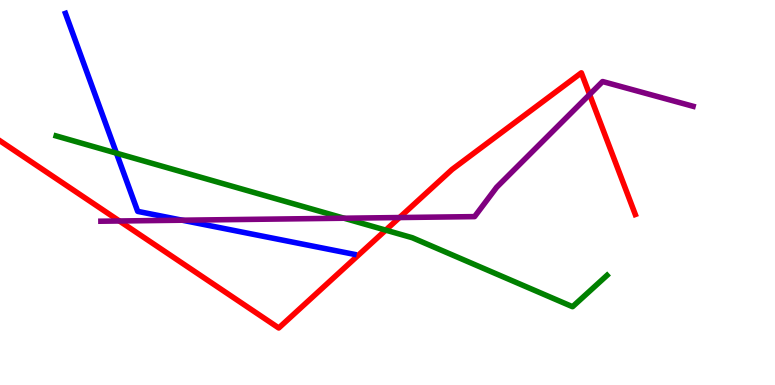[{'lines': ['blue', 'red'], 'intersections': []}, {'lines': ['green', 'red'], 'intersections': [{'x': 4.98, 'y': 4.02}]}, {'lines': ['purple', 'red'], 'intersections': [{'x': 1.54, 'y': 4.26}, {'x': 5.15, 'y': 4.35}, {'x': 7.61, 'y': 7.55}]}, {'lines': ['blue', 'green'], 'intersections': [{'x': 1.5, 'y': 6.02}]}, {'lines': ['blue', 'purple'], 'intersections': [{'x': 2.35, 'y': 4.28}]}, {'lines': ['green', 'purple'], 'intersections': [{'x': 4.44, 'y': 4.33}]}]